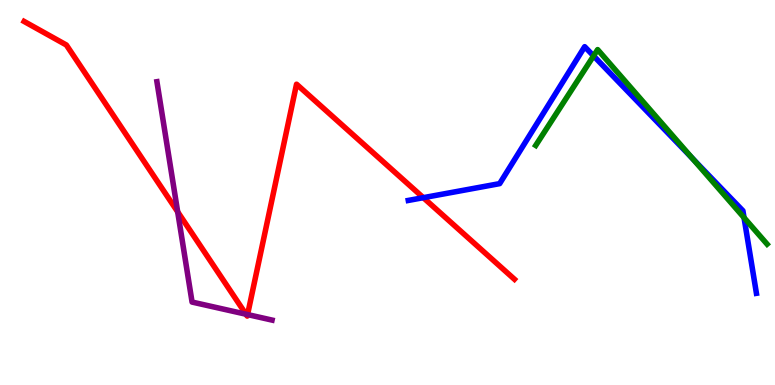[{'lines': ['blue', 'red'], 'intersections': [{'x': 5.46, 'y': 4.87}]}, {'lines': ['green', 'red'], 'intersections': []}, {'lines': ['purple', 'red'], 'intersections': [{'x': 2.29, 'y': 4.5}, {'x': 3.17, 'y': 1.84}, {'x': 3.19, 'y': 1.83}]}, {'lines': ['blue', 'green'], 'intersections': [{'x': 7.66, 'y': 8.55}, {'x': 8.93, 'y': 5.89}, {'x': 9.6, 'y': 4.35}]}, {'lines': ['blue', 'purple'], 'intersections': []}, {'lines': ['green', 'purple'], 'intersections': []}]